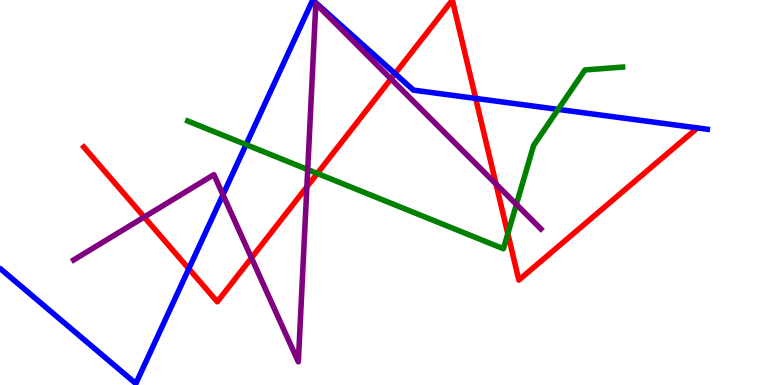[{'lines': ['blue', 'red'], 'intersections': [{'x': 2.44, 'y': 3.02}, {'x': 5.1, 'y': 8.09}, {'x': 6.14, 'y': 7.44}]}, {'lines': ['green', 'red'], 'intersections': [{'x': 4.09, 'y': 5.5}, {'x': 6.55, 'y': 3.93}]}, {'lines': ['purple', 'red'], 'intersections': [{'x': 1.86, 'y': 4.36}, {'x': 3.24, 'y': 3.3}, {'x': 3.96, 'y': 5.15}, {'x': 5.04, 'y': 7.95}, {'x': 6.4, 'y': 5.22}]}, {'lines': ['blue', 'green'], 'intersections': [{'x': 3.17, 'y': 6.24}, {'x': 7.2, 'y': 7.16}]}, {'lines': ['blue', 'purple'], 'intersections': [{'x': 2.88, 'y': 4.94}]}, {'lines': ['green', 'purple'], 'intersections': [{'x': 3.97, 'y': 5.6}, {'x': 6.66, 'y': 4.69}]}]